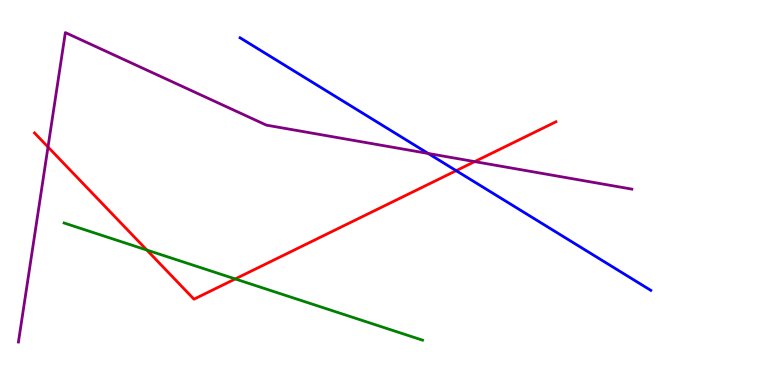[{'lines': ['blue', 'red'], 'intersections': [{'x': 5.89, 'y': 5.57}]}, {'lines': ['green', 'red'], 'intersections': [{'x': 1.89, 'y': 3.51}, {'x': 3.04, 'y': 2.75}]}, {'lines': ['purple', 'red'], 'intersections': [{'x': 0.619, 'y': 6.18}, {'x': 6.13, 'y': 5.8}]}, {'lines': ['blue', 'green'], 'intersections': []}, {'lines': ['blue', 'purple'], 'intersections': [{'x': 5.53, 'y': 6.01}]}, {'lines': ['green', 'purple'], 'intersections': []}]